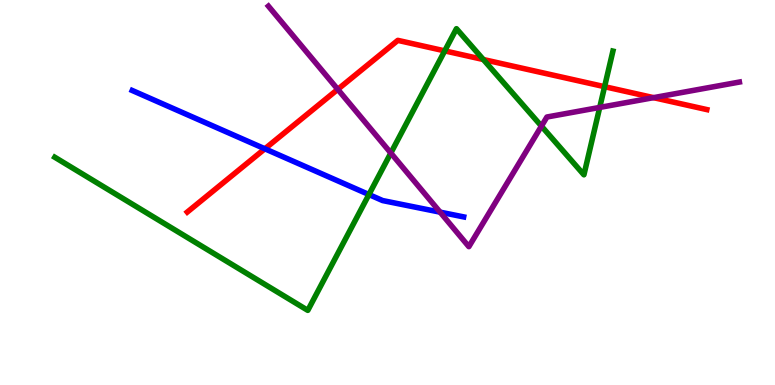[{'lines': ['blue', 'red'], 'intersections': [{'x': 3.42, 'y': 6.14}]}, {'lines': ['green', 'red'], 'intersections': [{'x': 5.74, 'y': 8.68}, {'x': 6.24, 'y': 8.45}, {'x': 7.8, 'y': 7.75}]}, {'lines': ['purple', 'red'], 'intersections': [{'x': 4.36, 'y': 7.68}, {'x': 8.43, 'y': 7.46}]}, {'lines': ['blue', 'green'], 'intersections': [{'x': 4.76, 'y': 4.95}]}, {'lines': ['blue', 'purple'], 'intersections': [{'x': 5.68, 'y': 4.49}]}, {'lines': ['green', 'purple'], 'intersections': [{'x': 5.04, 'y': 6.03}, {'x': 6.99, 'y': 6.72}, {'x': 7.74, 'y': 7.21}]}]